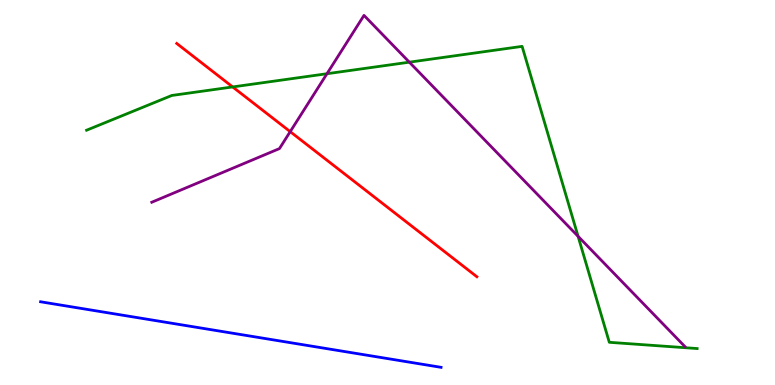[{'lines': ['blue', 'red'], 'intersections': []}, {'lines': ['green', 'red'], 'intersections': [{'x': 3.0, 'y': 7.74}]}, {'lines': ['purple', 'red'], 'intersections': [{'x': 3.74, 'y': 6.58}]}, {'lines': ['blue', 'green'], 'intersections': []}, {'lines': ['blue', 'purple'], 'intersections': []}, {'lines': ['green', 'purple'], 'intersections': [{'x': 4.22, 'y': 8.09}, {'x': 5.28, 'y': 8.39}, {'x': 7.46, 'y': 3.86}]}]